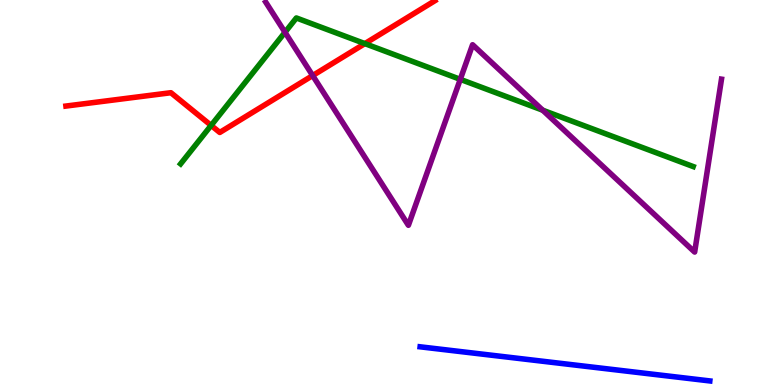[{'lines': ['blue', 'red'], 'intersections': []}, {'lines': ['green', 'red'], 'intersections': [{'x': 2.72, 'y': 6.74}, {'x': 4.71, 'y': 8.87}]}, {'lines': ['purple', 'red'], 'intersections': [{'x': 4.03, 'y': 8.04}]}, {'lines': ['blue', 'green'], 'intersections': []}, {'lines': ['blue', 'purple'], 'intersections': []}, {'lines': ['green', 'purple'], 'intersections': [{'x': 3.68, 'y': 9.16}, {'x': 5.94, 'y': 7.94}, {'x': 7.0, 'y': 7.14}]}]